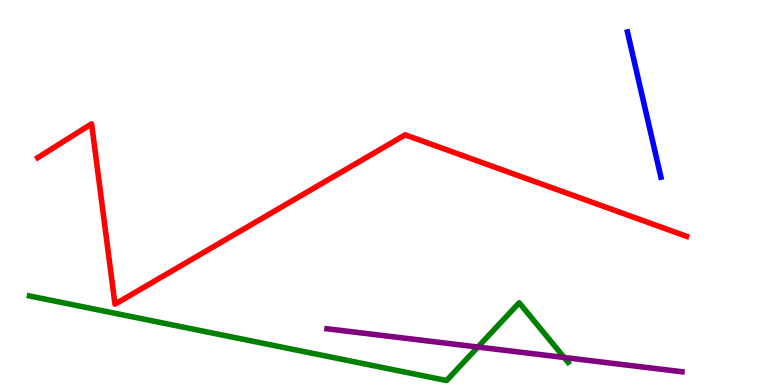[{'lines': ['blue', 'red'], 'intersections': []}, {'lines': ['green', 'red'], 'intersections': []}, {'lines': ['purple', 'red'], 'intersections': []}, {'lines': ['blue', 'green'], 'intersections': []}, {'lines': ['blue', 'purple'], 'intersections': []}, {'lines': ['green', 'purple'], 'intersections': [{'x': 6.17, 'y': 0.986}, {'x': 7.28, 'y': 0.715}]}]